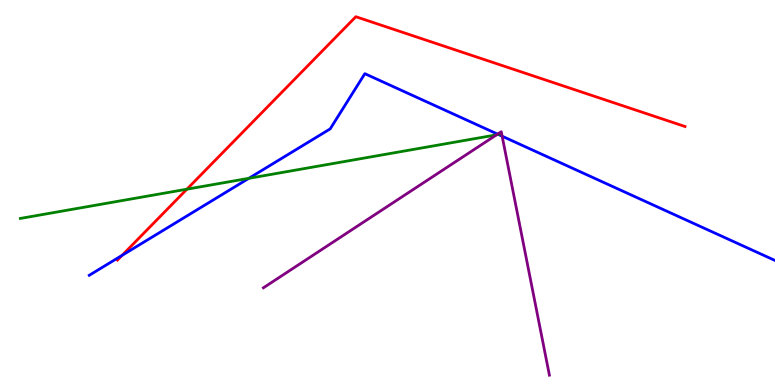[{'lines': ['blue', 'red'], 'intersections': [{'x': 1.58, 'y': 3.37}]}, {'lines': ['green', 'red'], 'intersections': [{'x': 2.41, 'y': 5.09}]}, {'lines': ['purple', 'red'], 'intersections': []}, {'lines': ['blue', 'green'], 'intersections': [{'x': 3.21, 'y': 5.37}, {'x': 6.43, 'y': 6.51}]}, {'lines': ['blue', 'purple'], 'intersections': [{'x': 6.42, 'y': 6.52}, {'x': 6.48, 'y': 6.46}]}, {'lines': ['green', 'purple'], 'intersections': [{'x': 6.41, 'y': 6.5}]}]